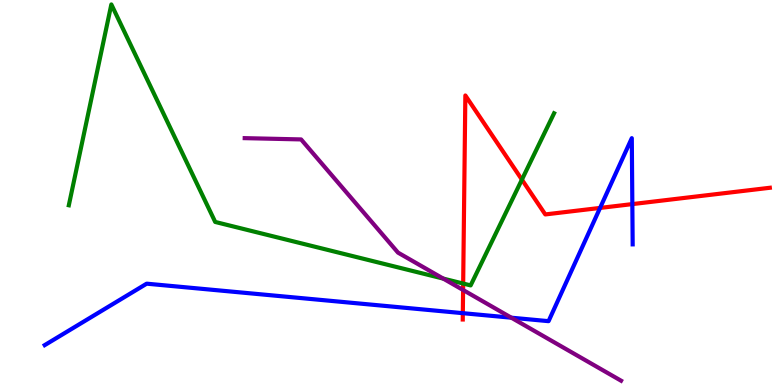[{'lines': ['blue', 'red'], 'intersections': [{'x': 5.97, 'y': 1.87}, {'x': 7.74, 'y': 4.6}, {'x': 8.16, 'y': 4.7}]}, {'lines': ['green', 'red'], 'intersections': [{'x': 5.98, 'y': 2.64}, {'x': 6.73, 'y': 5.33}]}, {'lines': ['purple', 'red'], 'intersections': [{'x': 5.98, 'y': 2.47}]}, {'lines': ['blue', 'green'], 'intersections': []}, {'lines': ['blue', 'purple'], 'intersections': [{'x': 6.6, 'y': 1.75}]}, {'lines': ['green', 'purple'], 'intersections': [{'x': 5.72, 'y': 2.76}]}]